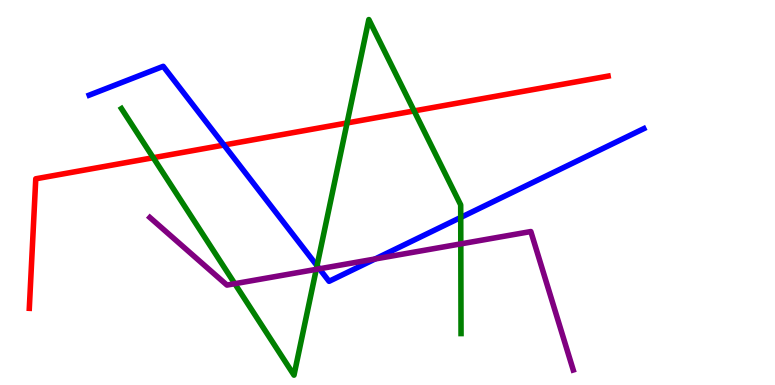[{'lines': ['blue', 'red'], 'intersections': [{'x': 2.89, 'y': 6.23}]}, {'lines': ['green', 'red'], 'intersections': [{'x': 1.98, 'y': 5.9}, {'x': 4.48, 'y': 6.81}, {'x': 5.34, 'y': 7.12}]}, {'lines': ['purple', 'red'], 'intersections': []}, {'lines': ['blue', 'green'], 'intersections': [{'x': 4.09, 'y': 3.1}, {'x': 5.94, 'y': 4.35}]}, {'lines': ['blue', 'purple'], 'intersections': [{'x': 4.12, 'y': 3.02}, {'x': 4.84, 'y': 3.27}]}, {'lines': ['green', 'purple'], 'intersections': [{'x': 3.03, 'y': 2.63}, {'x': 4.08, 'y': 3.0}, {'x': 5.95, 'y': 3.67}]}]